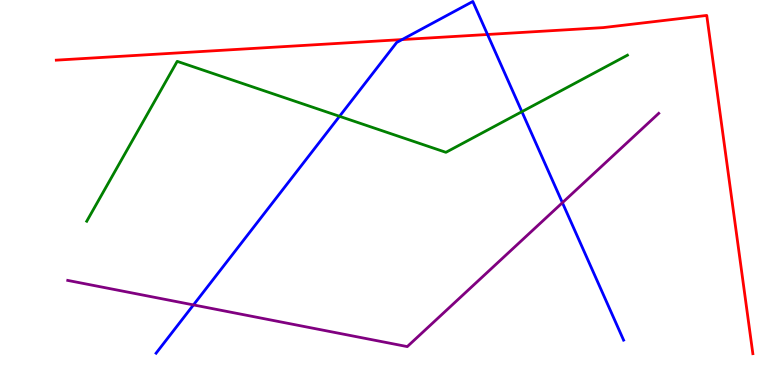[{'lines': ['blue', 'red'], 'intersections': [{'x': 5.19, 'y': 8.97}, {'x': 6.29, 'y': 9.1}]}, {'lines': ['green', 'red'], 'intersections': []}, {'lines': ['purple', 'red'], 'intersections': []}, {'lines': ['blue', 'green'], 'intersections': [{'x': 4.38, 'y': 6.98}, {'x': 6.73, 'y': 7.1}]}, {'lines': ['blue', 'purple'], 'intersections': [{'x': 2.5, 'y': 2.08}, {'x': 7.26, 'y': 4.74}]}, {'lines': ['green', 'purple'], 'intersections': []}]